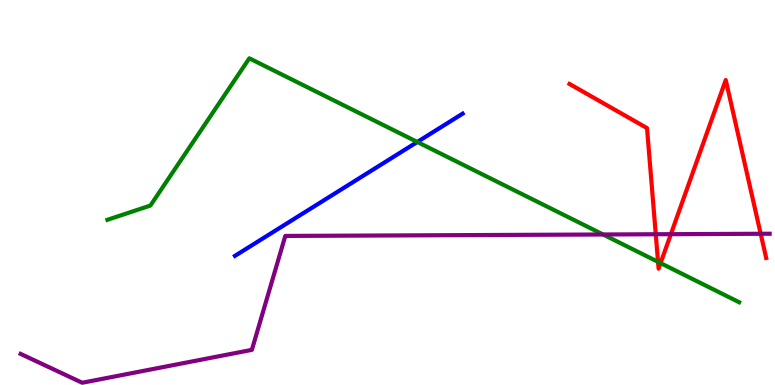[{'lines': ['blue', 'red'], 'intersections': []}, {'lines': ['green', 'red'], 'intersections': [{'x': 8.49, 'y': 3.2}, {'x': 8.52, 'y': 3.17}]}, {'lines': ['purple', 'red'], 'intersections': [{'x': 8.46, 'y': 3.92}, {'x': 8.66, 'y': 3.92}, {'x': 9.82, 'y': 3.93}]}, {'lines': ['blue', 'green'], 'intersections': [{'x': 5.38, 'y': 6.31}]}, {'lines': ['blue', 'purple'], 'intersections': []}, {'lines': ['green', 'purple'], 'intersections': [{'x': 7.78, 'y': 3.91}]}]